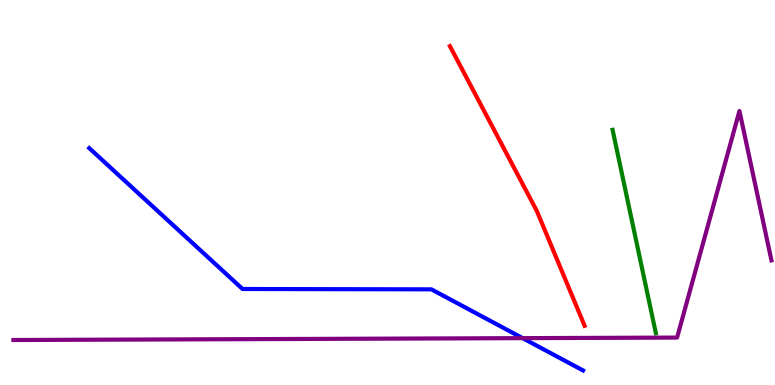[{'lines': ['blue', 'red'], 'intersections': []}, {'lines': ['green', 'red'], 'intersections': []}, {'lines': ['purple', 'red'], 'intersections': []}, {'lines': ['blue', 'green'], 'intersections': []}, {'lines': ['blue', 'purple'], 'intersections': [{'x': 6.74, 'y': 1.22}]}, {'lines': ['green', 'purple'], 'intersections': []}]